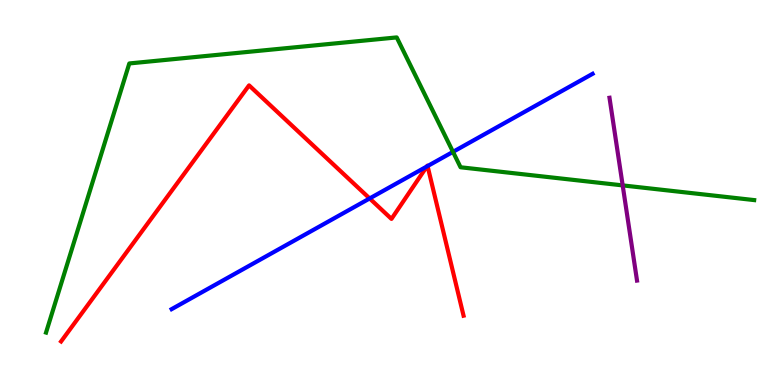[{'lines': ['blue', 'red'], 'intersections': [{'x': 4.77, 'y': 4.85}, {'x': 5.51, 'y': 5.68}, {'x': 5.52, 'y': 5.69}]}, {'lines': ['green', 'red'], 'intersections': []}, {'lines': ['purple', 'red'], 'intersections': []}, {'lines': ['blue', 'green'], 'intersections': [{'x': 5.85, 'y': 6.06}]}, {'lines': ['blue', 'purple'], 'intersections': []}, {'lines': ['green', 'purple'], 'intersections': [{'x': 8.03, 'y': 5.18}]}]